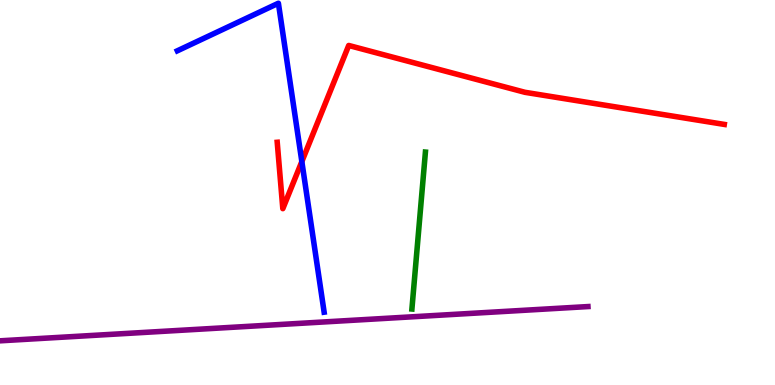[{'lines': ['blue', 'red'], 'intersections': [{'x': 3.89, 'y': 5.8}]}, {'lines': ['green', 'red'], 'intersections': []}, {'lines': ['purple', 'red'], 'intersections': []}, {'lines': ['blue', 'green'], 'intersections': []}, {'lines': ['blue', 'purple'], 'intersections': []}, {'lines': ['green', 'purple'], 'intersections': []}]